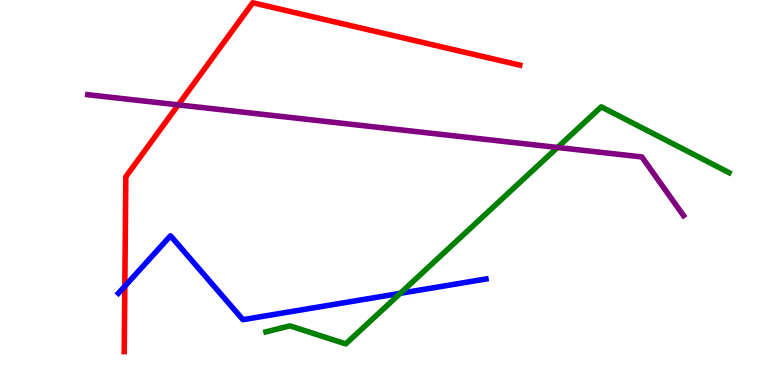[{'lines': ['blue', 'red'], 'intersections': [{'x': 1.61, 'y': 2.57}]}, {'lines': ['green', 'red'], 'intersections': []}, {'lines': ['purple', 'red'], 'intersections': [{'x': 2.3, 'y': 7.28}]}, {'lines': ['blue', 'green'], 'intersections': [{'x': 5.16, 'y': 2.38}]}, {'lines': ['blue', 'purple'], 'intersections': []}, {'lines': ['green', 'purple'], 'intersections': [{'x': 7.19, 'y': 6.17}]}]